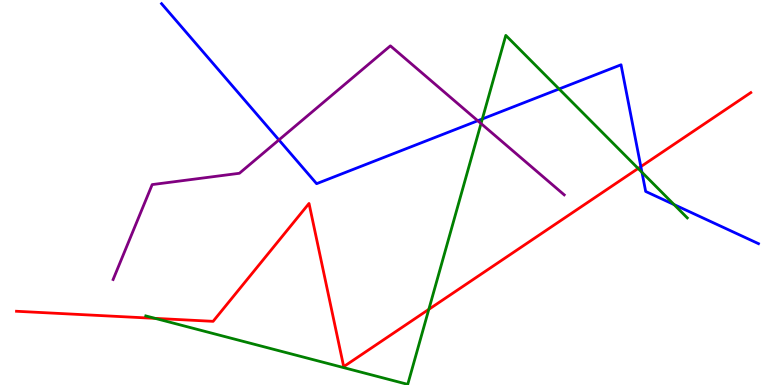[{'lines': ['blue', 'red'], 'intersections': [{'x': 8.27, 'y': 5.67}]}, {'lines': ['green', 'red'], 'intersections': [{'x': 2.0, 'y': 1.73}, {'x': 5.53, 'y': 1.96}, {'x': 8.23, 'y': 5.62}]}, {'lines': ['purple', 'red'], 'intersections': []}, {'lines': ['blue', 'green'], 'intersections': [{'x': 6.22, 'y': 6.91}, {'x': 7.21, 'y': 7.69}, {'x': 8.28, 'y': 5.52}, {'x': 8.7, 'y': 4.69}]}, {'lines': ['blue', 'purple'], 'intersections': [{'x': 3.6, 'y': 6.37}, {'x': 6.16, 'y': 6.86}]}, {'lines': ['green', 'purple'], 'intersections': [{'x': 6.21, 'y': 6.79}]}]